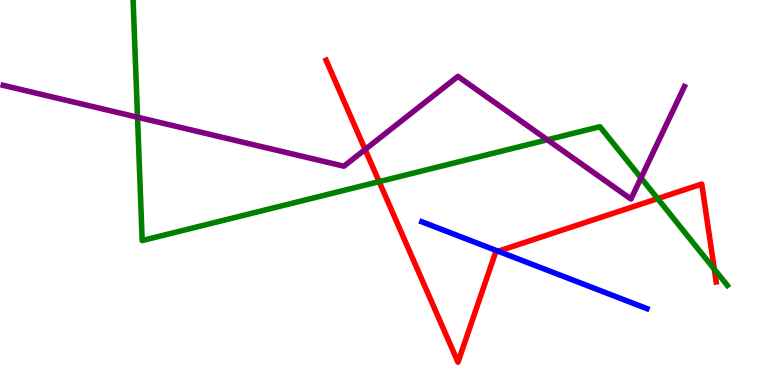[{'lines': ['blue', 'red'], 'intersections': [{'x': 6.43, 'y': 3.47}]}, {'lines': ['green', 'red'], 'intersections': [{'x': 4.89, 'y': 5.28}, {'x': 8.49, 'y': 4.84}, {'x': 9.22, 'y': 3.01}]}, {'lines': ['purple', 'red'], 'intersections': [{'x': 4.71, 'y': 6.12}]}, {'lines': ['blue', 'green'], 'intersections': []}, {'lines': ['blue', 'purple'], 'intersections': []}, {'lines': ['green', 'purple'], 'intersections': [{'x': 1.77, 'y': 6.96}, {'x': 7.06, 'y': 6.37}, {'x': 8.27, 'y': 5.38}]}]